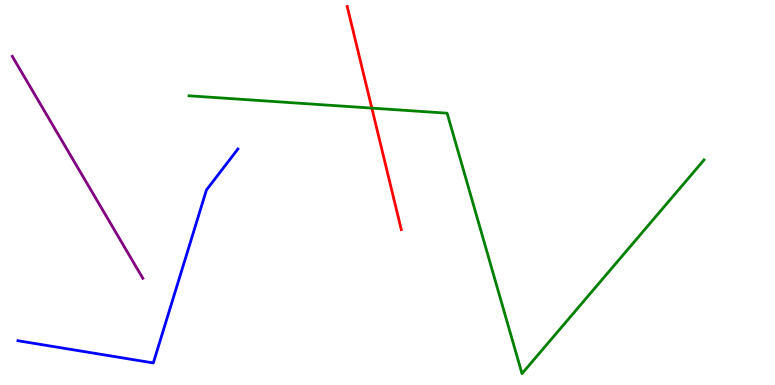[{'lines': ['blue', 'red'], 'intersections': []}, {'lines': ['green', 'red'], 'intersections': [{'x': 4.8, 'y': 7.19}]}, {'lines': ['purple', 'red'], 'intersections': []}, {'lines': ['blue', 'green'], 'intersections': []}, {'lines': ['blue', 'purple'], 'intersections': []}, {'lines': ['green', 'purple'], 'intersections': []}]